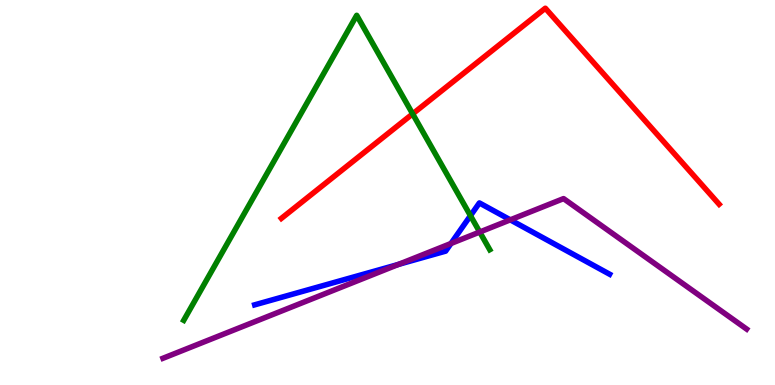[{'lines': ['blue', 'red'], 'intersections': []}, {'lines': ['green', 'red'], 'intersections': [{'x': 5.32, 'y': 7.04}]}, {'lines': ['purple', 'red'], 'intersections': []}, {'lines': ['blue', 'green'], 'intersections': [{'x': 6.07, 'y': 4.4}]}, {'lines': ['blue', 'purple'], 'intersections': [{'x': 5.14, 'y': 3.13}, {'x': 5.82, 'y': 3.68}, {'x': 6.58, 'y': 4.29}]}, {'lines': ['green', 'purple'], 'intersections': [{'x': 6.19, 'y': 3.97}]}]